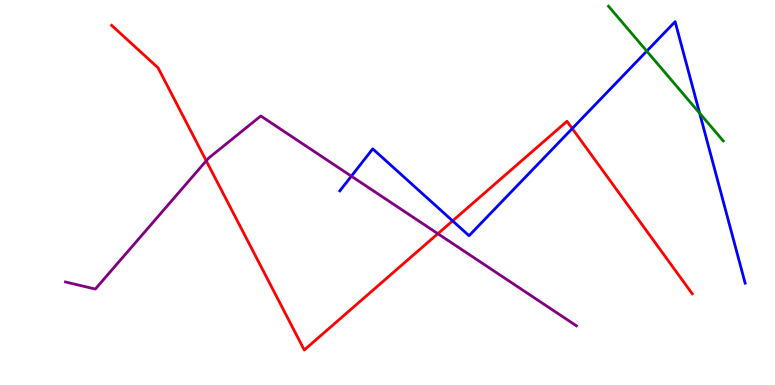[{'lines': ['blue', 'red'], 'intersections': [{'x': 5.84, 'y': 4.26}, {'x': 7.38, 'y': 6.66}]}, {'lines': ['green', 'red'], 'intersections': []}, {'lines': ['purple', 'red'], 'intersections': [{'x': 2.66, 'y': 5.82}, {'x': 5.65, 'y': 3.93}]}, {'lines': ['blue', 'green'], 'intersections': [{'x': 8.35, 'y': 8.67}, {'x': 9.03, 'y': 7.06}]}, {'lines': ['blue', 'purple'], 'intersections': [{'x': 4.53, 'y': 5.42}]}, {'lines': ['green', 'purple'], 'intersections': []}]